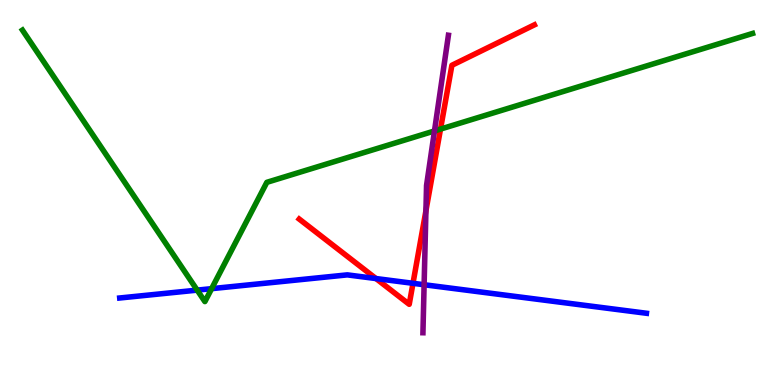[{'lines': ['blue', 'red'], 'intersections': [{'x': 4.85, 'y': 2.76}, {'x': 5.33, 'y': 2.64}]}, {'lines': ['green', 'red'], 'intersections': [{'x': 5.68, 'y': 6.65}]}, {'lines': ['purple', 'red'], 'intersections': [{'x': 5.5, 'y': 4.53}]}, {'lines': ['blue', 'green'], 'intersections': [{'x': 2.54, 'y': 2.46}, {'x': 2.73, 'y': 2.5}]}, {'lines': ['blue', 'purple'], 'intersections': [{'x': 5.47, 'y': 2.6}]}, {'lines': ['green', 'purple'], 'intersections': [{'x': 5.61, 'y': 6.6}]}]